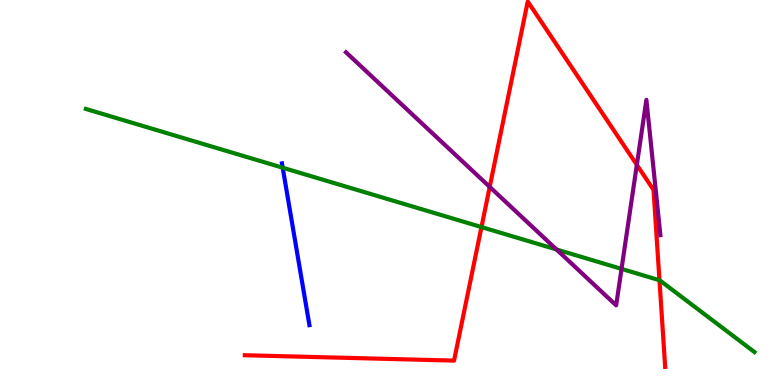[{'lines': ['blue', 'red'], 'intersections': []}, {'lines': ['green', 'red'], 'intersections': [{'x': 6.21, 'y': 4.1}, {'x': 8.51, 'y': 2.72}]}, {'lines': ['purple', 'red'], 'intersections': [{'x': 6.32, 'y': 5.15}, {'x': 8.22, 'y': 5.72}]}, {'lines': ['blue', 'green'], 'intersections': [{'x': 3.65, 'y': 5.64}]}, {'lines': ['blue', 'purple'], 'intersections': []}, {'lines': ['green', 'purple'], 'intersections': [{'x': 7.18, 'y': 3.52}, {'x': 8.02, 'y': 3.02}]}]